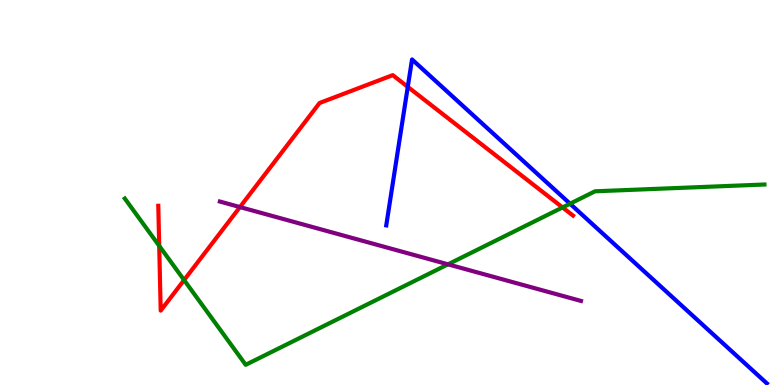[{'lines': ['blue', 'red'], 'intersections': [{'x': 5.26, 'y': 7.74}]}, {'lines': ['green', 'red'], 'intersections': [{'x': 2.05, 'y': 3.61}, {'x': 2.38, 'y': 2.73}, {'x': 7.26, 'y': 4.61}]}, {'lines': ['purple', 'red'], 'intersections': [{'x': 3.1, 'y': 4.62}]}, {'lines': ['blue', 'green'], 'intersections': [{'x': 7.36, 'y': 4.71}]}, {'lines': ['blue', 'purple'], 'intersections': []}, {'lines': ['green', 'purple'], 'intersections': [{'x': 5.78, 'y': 3.13}]}]